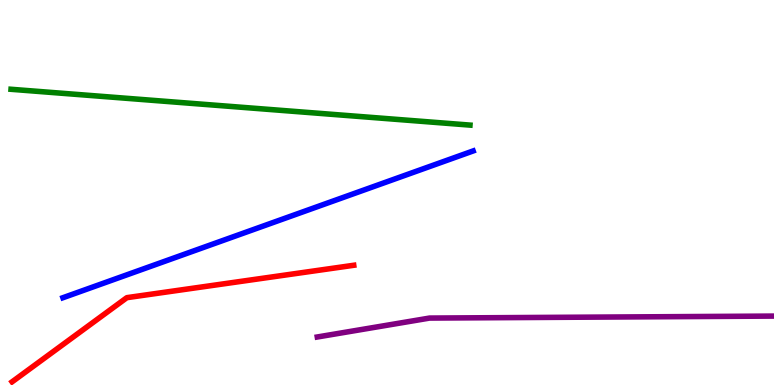[{'lines': ['blue', 'red'], 'intersections': []}, {'lines': ['green', 'red'], 'intersections': []}, {'lines': ['purple', 'red'], 'intersections': []}, {'lines': ['blue', 'green'], 'intersections': []}, {'lines': ['blue', 'purple'], 'intersections': []}, {'lines': ['green', 'purple'], 'intersections': []}]